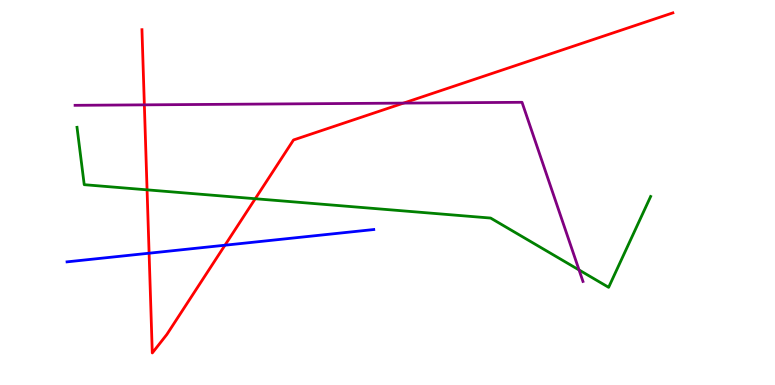[{'lines': ['blue', 'red'], 'intersections': [{'x': 1.92, 'y': 3.42}, {'x': 2.9, 'y': 3.63}]}, {'lines': ['green', 'red'], 'intersections': [{'x': 1.9, 'y': 5.07}, {'x': 3.29, 'y': 4.84}]}, {'lines': ['purple', 'red'], 'intersections': [{'x': 1.86, 'y': 7.28}, {'x': 5.21, 'y': 7.32}]}, {'lines': ['blue', 'green'], 'intersections': []}, {'lines': ['blue', 'purple'], 'intersections': []}, {'lines': ['green', 'purple'], 'intersections': [{'x': 7.47, 'y': 2.99}]}]